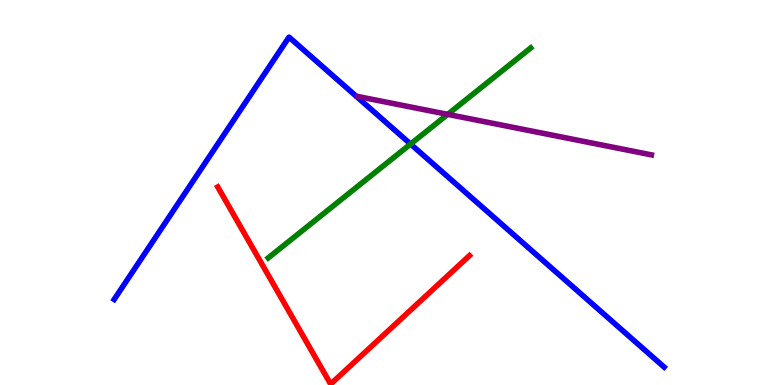[{'lines': ['blue', 'red'], 'intersections': []}, {'lines': ['green', 'red'], 'intersections': []}, {'lines': ['purple', 'red'], 'intersections': []}, {'lines': ['blue', 'green'], 'intersections': [{'x': 5.3, 'y': 6.26}]}, {'lines': ['blue', 'purple'], 'intersections': []}, {'lines': ['green', 'purple'], 'intersections': [{'x': 5.78, 'y': 7.03}]}]